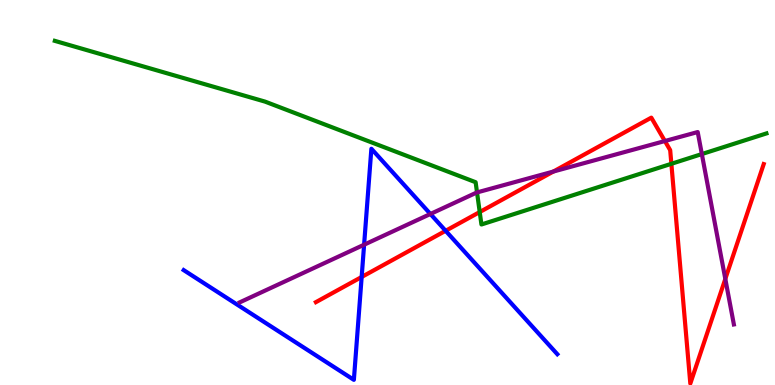[{'lines': ['blue', 'red'], 'intersections': [{'x': 4.67, 'y': 2.81}, {'x': 5.75, 'y': 4.01}]}, {'lines': ['green', 'red'], 'intersections': [{'x': 6.19, 'y': 4.49}, {'x': 8.66, 'y': 5.75}]}, {'lines': ['purple', 'red'], 'intersections': [{'x': 7.14, 'y': 5.54}, {'x': 8.58, 'y': 6.34}, {'x': 9.36, 'y': 2.76}]}, {'lines': ['blue', 'green'], 'intersections': []}, {'lines': ['blue', 'purple'], 'intersections': [{'x': 4.7, 'y': 3.64}, {'x': 5.55, 'y': 4.44}]}, {'lines': ['green', 'purple'], 'intersections': [{'x': 6.16, 'y': 5.0}, {'x': 9.06, 'y': 6.0}]}]